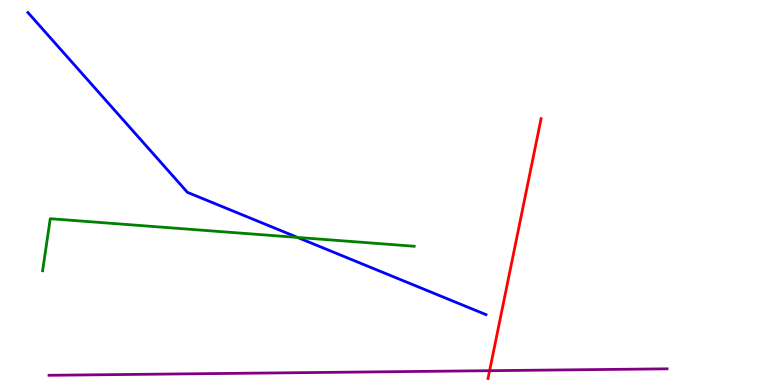[{'lines': ['blue', 'red'], 'intersections': []}, {'lines': ['green', 'red'], 'intersections': []}, {'lines': ['purple', 'red'], 'intersections': [{'x': 6.32, 'y': 0.372}]}, {'lines': ['blue', 'green'], 'intersections': [{'x': 3.84, 'y': 3.83}]}, {'lines': ['blue', 'purple'], 'intersections': []}, {'lines': ['green', 'purple'], 'intersections': []}]